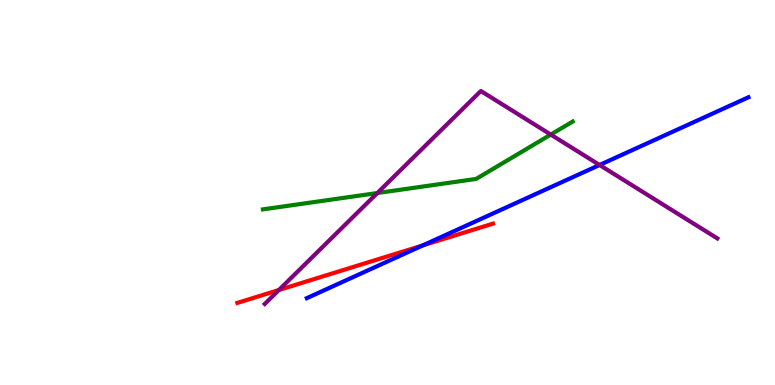[{'lines': ['blue', 'red'], 'intersections': [{'x': 5.46, 'y': 3.63}]}, {'lines': ['green', 'red'], 'intersections': []}, {'lines': ['purple', 'red'], 'intersections': [{'x': 3.6, 'y': 2.47}]}, {'lines': ['blue', 'green'], 'intersections': []}, {'lines': ['blue', 'purple'], 'intersections': [{'x': 7.74, 'y': 5.71}]}, {'lines': ['green', 'purple'], 'intersections': [{'x': 4.87, 'y': 4.99}, {'x': 7.11, 'y': 6.5}]}]